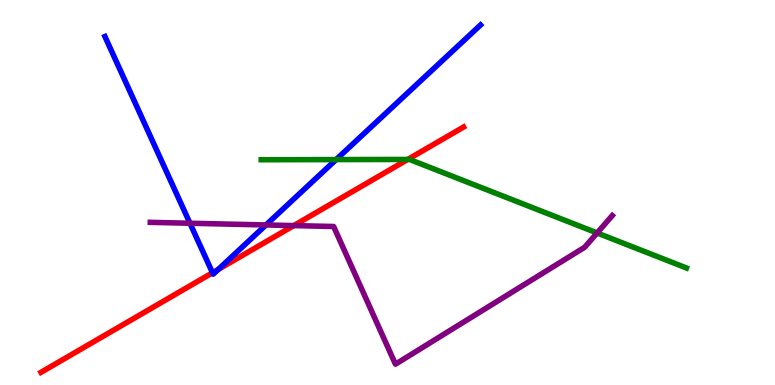[{'lines': ['blue', 'red'], 'intersections': [{'x': 2.74, 'y': 2.92}, {'x': 2.82, 'y': 3.0}]}, {'lines': ['green', 'red'], 'intersections': [{'x': 5.26, 'y': 5.86}]}, {'lines': ['purple', 'red'], 'intersections': [{'x': 3.79, 'y': 4.14}]}, {'lines': ['blue', 'green'], 'intersections': [{'x': 4.34, 'y': 5.85}]}, {'lines': ['blue', 'purple'], 'intersections': [{'x': 2.45, 'y': 4.2}, {'x': 3.43, 'y': 4.16}]}, {'lines': ['green', 'purple'], 'intersections': [{'x': 7.7, 'y': 3.95}]}]